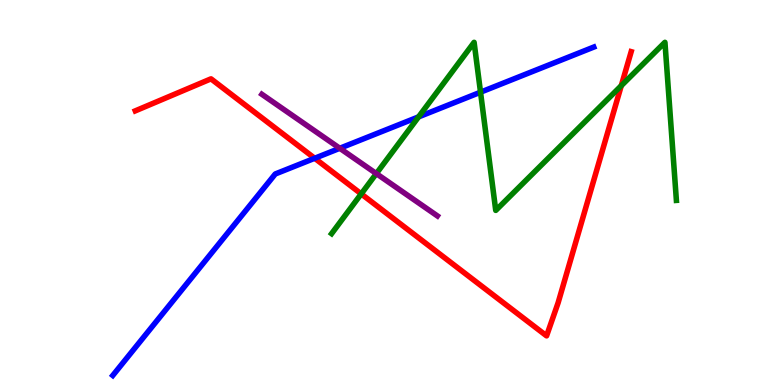[{'lines': ['blue', 'red'], 'intersections': [{'x': 4.06, 'y': 5.89}]}, {'lines': ['green', 'red'], 'intersections': [{'x': 4.66, 'y': 4.96}, {'x': 8.02, 'y': 7.77}]}, {'lines': ['purple', 'red'], 'intersections': []}, {'lines': ['blue', 'green'], 'intersections': [{'x': 5.4, 'y': 6.96}, {'x': 6.2, 'y': 7.61}]}, {'lines': ['blue', 'purple'], 'intersections': [{'x': 4.38, 'y': 6.15}]}, {'lines': ['green', 'purple'], 'intersections': [{'x': 4.86, 'y': 5.49}]}]